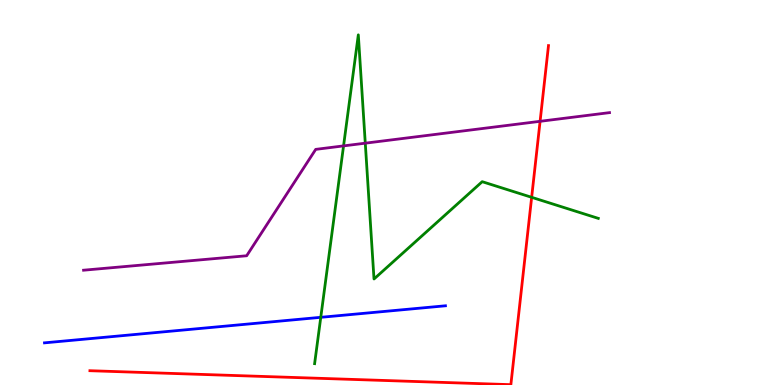[{'lines': ['blue', 'red'], 'intersections': []}, {'lines': ['green', 'red'], 'intersections': [{'x': 6.86, 'y': 4.88}]}, {'lines': ['purple', 'red'], 'intersections': [{'x': 6.97, 'y': 6.85}]}, {'lines': ['blue', 'green'], 'intersections': [{'x': 4.14, 'y': 1.76}]}, {'lines': ['blue', 'purple'], 'intersections': []}, {'lines': ['green', 'purple'], 'intersections': [{'x': 4.43, 'y': 6.21}, {'x': 4.71, 'y': 6.28}]}]